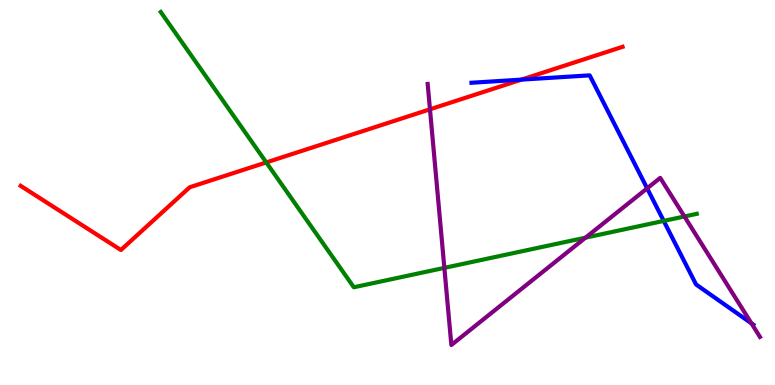[{'lines': ['blue', 'red'], 'intersections': [{'x': 6.73, 'y': 7.93}]}, {'lines': ['green', 'red'], 'intersections': [{'x': 3.44, 'y': 5.78}]}, {'lines': ['purple', 'red'], 'intersections': [{'x': 5.55, 'y': 7.16}]}, {'lines': ['blue', 'green'], 'intersections': [{'x': 8.56, 'y': 4.26}]}, {'lines': ['blue', 'purple'], 'intersections': [{'x': 8.35, 'y': 5.11}, {'x': 9.7, 'y': 1.6}]}, {'lines': ['green', 'purple'], 'intersections': [{'x': 5.73, 'y': 3.04}, {'x': 7.56, 'y': 3.83}, {'x': 8.83, 'y': 4.38}]}]